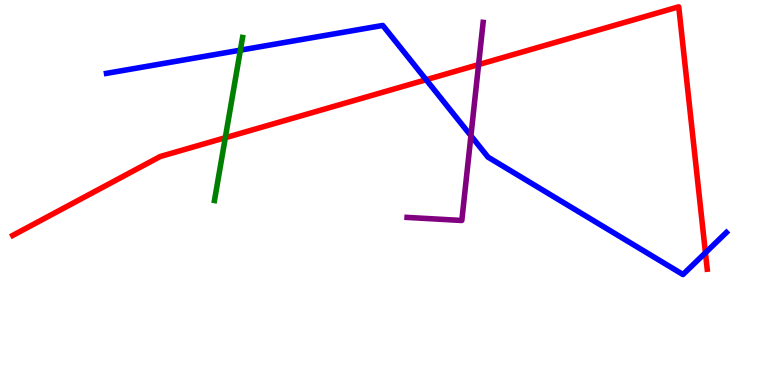[{'lines': ['blue', 'red'], 'intersections': [{'x': 5.5, 'y': 7.93}, {'x': 9.1, 'y': 3.44}]}, {'lines': ['green', 'red'], 'intersections': [{'x': 2.91, 'y': 6.42}]}, {'lines': ['purple', 'red'], 'intersections': [{'x': 6.18, 'y': 8.32}]}, {'lines': ['blue', 'green'], 'intersections': [{'x': 3.1, 'y': 8.7}]}, {'lines': ['blue', 'purple'], 'intersections': [{'x': 6.08, 'y': 6.47}]}, {'lines': ['green', 'purple'], 'intersections': []}]